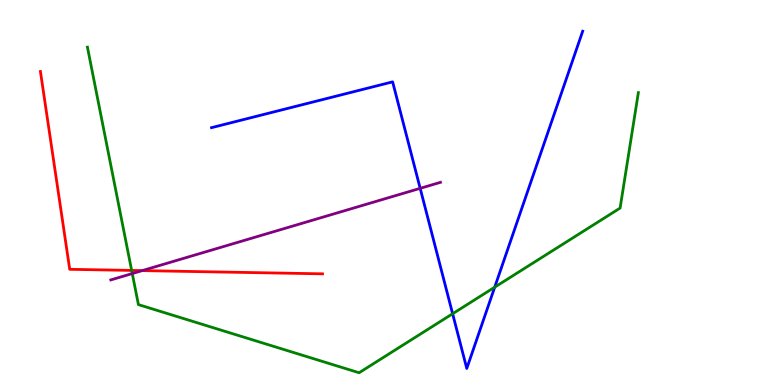[{'lines': ['blue', 'red'], 'intersections': []}, {'lines': ['green', 'red'], 'intersections': [{'x': 1.7, 'y': 2.98}]}, {'lines': ['purple', 'red'], 'intersections': [{'x': 1.84, 'y': 2.97}]}, {'lines': ['blue', 'green'], 'intersections': [{'x': 5.84, 'y': 1.85}, {'x': 6.38, 'y': 2.54}]}, {'lines': ['blue', 'purple'], 'intersections': [{'x': 5.42, 'y': 5.11}]}, {'lines': ['green', 'purple'], 'intersections': [{'x': 1.71, 'y': 2.89}]}]